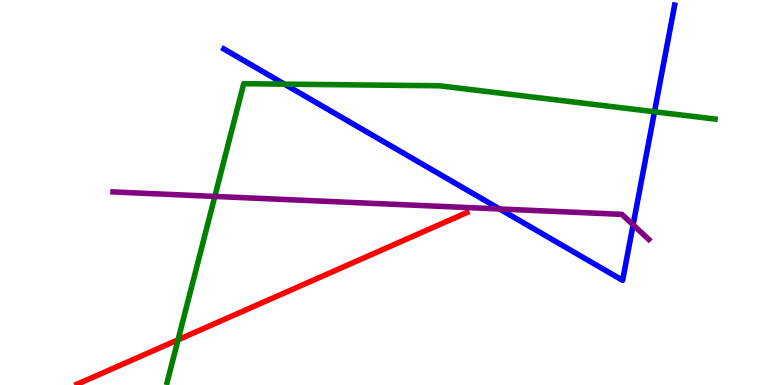[{'lines': ['blue', 'red'], 'intersections': []}, {'lines': ['green', 'red'], 'intersections': [{'x': 2.3, 'y': 1.17}]}, {'lines': ['purple', 'red'], 'intersections': []}, {'lines': ['blue', 'green'], 'intersections': [{'x': 3.67, 'y': 7.81}, {'x': 8.44, 'y': 7.1}]}, {'lines': ['blue', 'purple'], 'intersections': [{'x': 6.45, 'y': 4.57}, {'x': 8.17, 'y': 4.16}]}, {'lines': ['green', 'purple'], 'intersections': [{'x': 2.77, 'y': 4.9}]}]